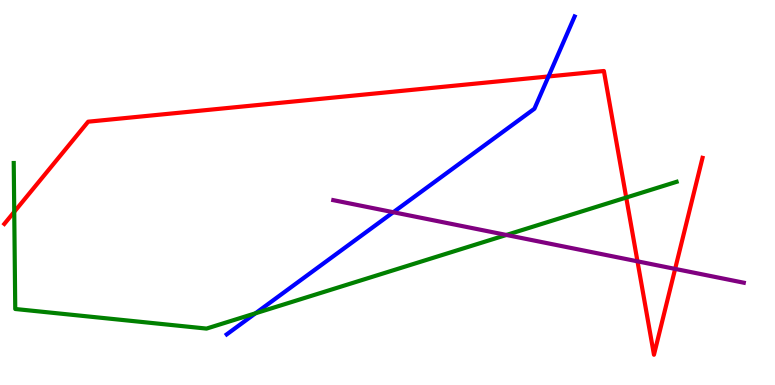[{'lines': ['blue', 'red'], 'intersections': [{'x': 7.08, 'y': 8.01}]}, {'lines': ['green', 'red'], 'intersections': [{'x': 0.184, 'y': 4.5}, {'x': 8.08, 'y': 4.87}]}, {'lines': ['purple', 'red'], 'intersections': [{'x': 8.23, 'y': 3.21}, {'x': 8.71, 'y': 3.02}]}, {'lines': ['blue', 'green'], 'intersections': [{'x': 3.3, 'y': 1.86}]}, {'lines': ['blue', 'purple'], 'intersections': [{'x': 5.07, 'y': 4.49}]}, {'lines': ['green', 'purple'], 'intersections': [{'x': 6.53, 'y': 3.9}]}]